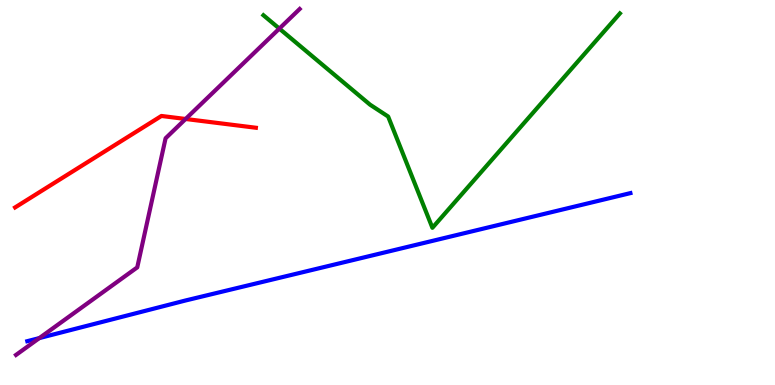[{'lines': ['blue', 'red'], 'intersections': []}, {'lines': ['green', 'red'], 'intersections': []}, {'lines': ['purple', 'red'], 'intersections': [{'x': 2.39, 'y': 6.91}]}, {'lines': ['blue', 'green'], 'intersections': []}, {'lines': ['blue', 'purple'], 'intersections': [{'x': 0.508, 'y': 1.22}]}, {'lines': ['green', 'purple'], 'intersections': [{'x': 3.6, 'y': 9.26}]}]